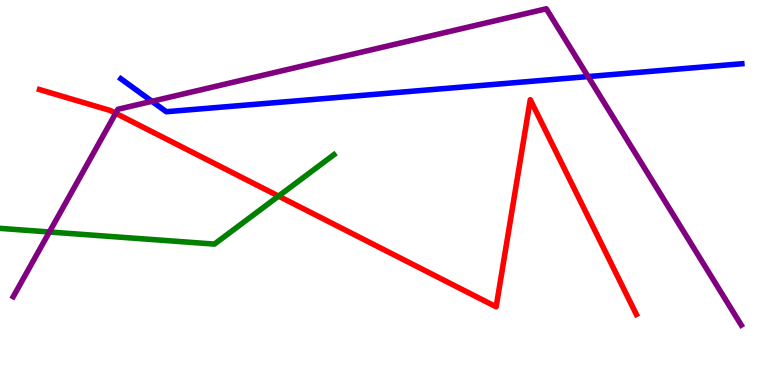[{'lines': ['blue', 'red'], 'intersections': []}, {'lines': ['green', 'red'], 'intersections': [{'x': 3.59, 'y': 4.91}]}, {'lines': ['purple', 'red'], 'intersections': [{'x': 1.49, 'y': 7.06}]}, {'lines': ['blue', 'green'], 'intersections': []}, {'lines': ['blue', 'purple'], 'intersections': [{'x': 1.96, 'y': 7.37}, {'x': 7.59, 'y': 8.01}]}, {'lines': ['green', 'purple'], 'intersections': [{'x': 0.637, 'y': 3.97}]}]